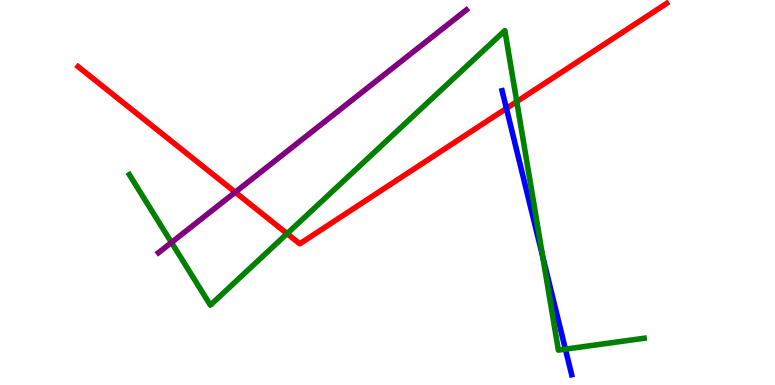[{'lines': ['blue', 'red'], 'intersections': [{'x': 6.53, 'y': 7.18}]}, {'lines': ['green', 'red'], 'intersections': [{'x': 3.7, 'y': 3.93}, {'x': 6.67, 'y': 7.36}]}, {'lines': ['purple', 'red'], 'intersections': [{'x': 3.04, 'y': 5.01}]}, {'lines': ['blue', 'green'], 'intersections': [{'x': 7.0, 'y': 3.34}, {'x': 7.3, 'y': 0.931}]}, {'lines': ['blue', 'purple'], 'intersections': []}, {'lines': ['green', 'purple'], 'intersections': [{'x': 2.21, 'y': 3.7}]}]